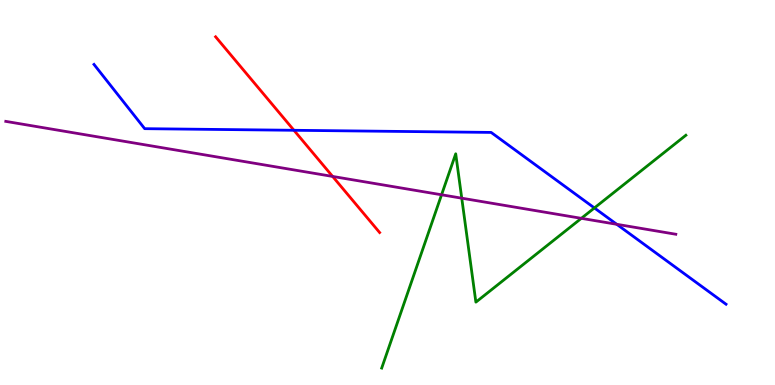[{'lines': ['blue', 'red'], 'intersections': [{'x': 3.79, 'y': 6.62}]}, {'lines': ['green', 'red'], 'intersections': []}, {'lines': ['purple', 'red'], 'intersections': [{'x': 4.29, 'y': 5.42}]}, {'lines': ['blue', 'green'], 'intersections': [{'x': 7.67, 'y': 4.6}]}, {'lines': ['blue', 'purple'], 'intersections': [{'x': 7.96, 'y': 4.17}]}, {'lines': ['green', 'purple'], 'intersections': [{'x': 5.7, 'y': 4.94}, {'x': 5.96, 'y': 4.85}, {'x': 7.5, 'y': 4.33}]}]